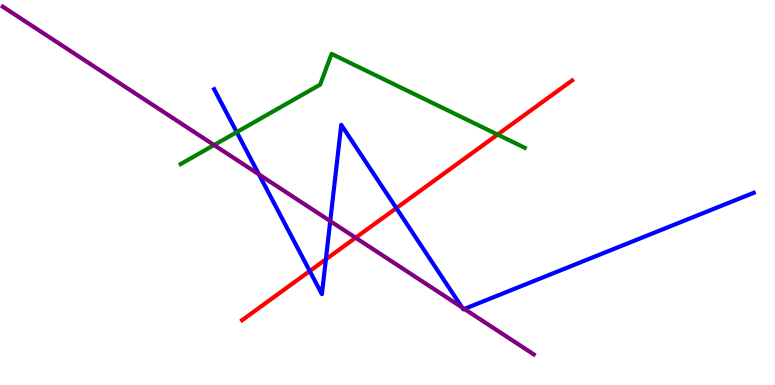[{'lines': ['blue', 'red'], 'intersections': [{'x': 4.0, 'y': 2.96}, {'x': 4.2, 'y': 3.26}, {'x': 5.11, 'y': 4.59}]}, {'lines': ['green', 'red'], 'intersections': [{'x': 6.42, 'y': 6.5}]}, {'lines': ['purple', 'red'], 'intersections': [{'x': 4.59, 'y': 3.83}]}, {'lines': ['blue', 'green'], 'intersections': [{'x': 3.05, 'y': 6.57}]}, {'lines': ['blue', 'purple'], 'intersections': [{'x': 3.34, 'y': 5.47}, {'x': 4.26, 'y': 4.26}, {'x': 5.96, 'y': 2.02}, {'x': 5.99, 'y': 1.98}]}, {'lines': ['green', 'purple'], 'intersections': [{'x': 2.76, 'y': 6.23}]}]